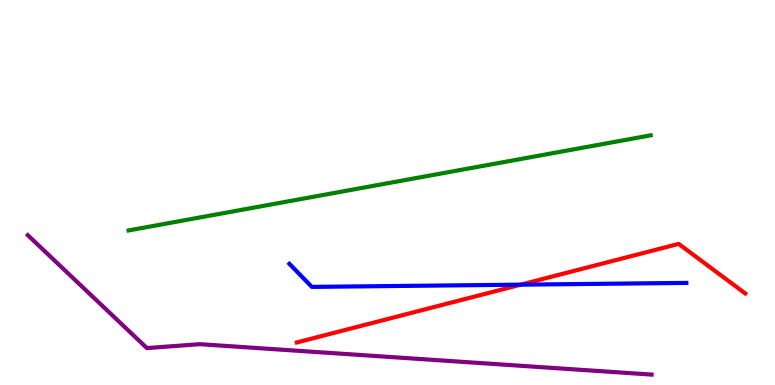[{'lines': ['blue', 'red'], 'intersections': [{'x': 6.72, 'y': 2.61}]}, {'lines': ['green', 'red'], 'intersections': []}, {'lines': ['purple', 'red'], 'intersections': []}, {'lines': ['blue', 'green'], 'intersections': []}, {'lines': ['blue', 'purple'], 'intersections': []}, {'lines': ['green', 'purple'], 'intersections': []}]